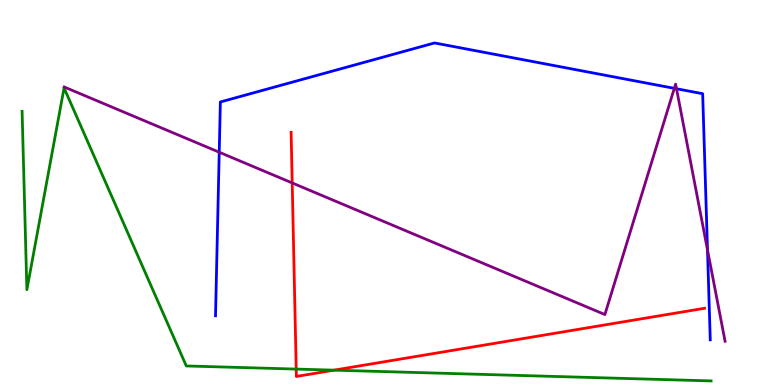[{'lines': ['blue', 'red'], 'intersections': []}, {'lines': ['green', 'red'], 'intersections': [{'x': 3.82, 'y': 0.413}, {'x': 4.31, 'y': 0.385}]}, {'lines': ['purple', 'red'], 'intersections': [{'x': 3.77, 'y': 5.25}]}, {'lines': ['blue', 'green'], 'intersections': []}, {'lines': ['blue', 'purple'], 'intersections': [{'x': 2.83, 'y': 6.05}, {'x': 8.7, 'y': 7.71}, {'x': 8.73, 'y': 7.69}, {'x': 9.13, 'y': 3.51}]}, {'lines': ['green', 'purple'], 'intersections': []}]